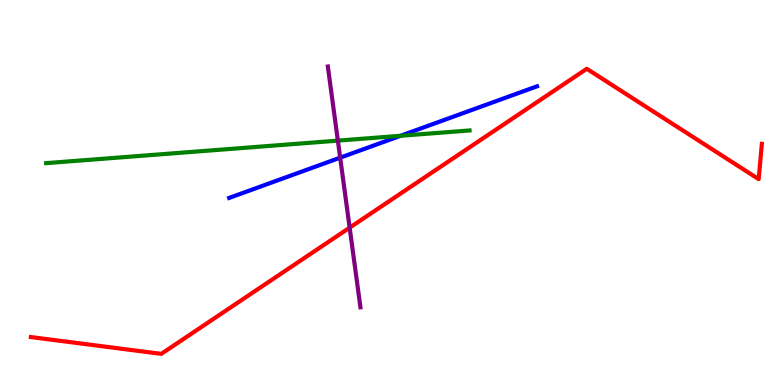[{'lines': ['blue', 'red'], 'intersections': []}, {'lines': ['green', 'red'], 'intersections': []}, {'lines': ['purple', 'red'], 'intersections': [{'x': 4.51, 'y': 4.09}]}, {'lines': ['blue', 'green'], 'intersections': [{'x': 5.17, 'y': 6.47}]}, {'lines': ['blue', 'purple'], 'intersections': [{'x': 4.39, 'y': 5.9}]}, {'lines': ['green', 'purple'], 'intersections': [{'x': 4.36, 'y': 6.35}]}]